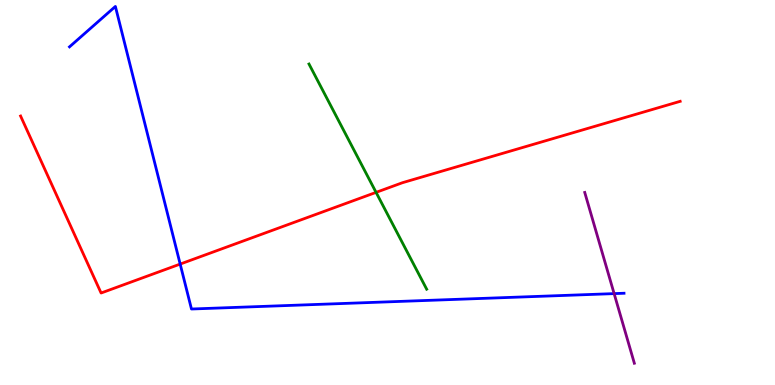[{'lines': ['blue', 'red'], 'intersections': [{'x': 2.32, 'y': 3.14}]}, {'lines': ['green', 'red'], 'intersections': [{'x': 4.85, 'y': 5.0}]}, {'lines': ['purple', 'red'], 'intersections': []}, {'lines': ['blue', 'green'], 'intersections': []}, {'lines': ['blue', 'purple'], 'intersections': [{'x': 7.92, 'y': 2.37}]}, {'lines': ['green', 'purple'], 'intersections': []}]